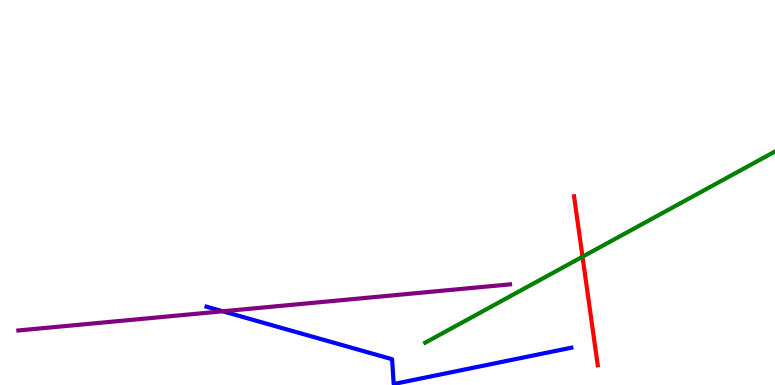[{'lines': ['blue', 'red'], 'intersections': []}, {'lines': ['green', 'red'], 'intersections': [{'x': 7.52, 'y': 3.33}]}, {'lines': ['purple', 'red'], 'intersections': []}, {'lines': ['blue', 'green'], 'intersections': []}, {'lines': ['blue', 'purple'], 'intersections': [{'x': 2.87, 'y': 1.91}]}, {'lines': ['green', 'purple'], 'intersections': []}]